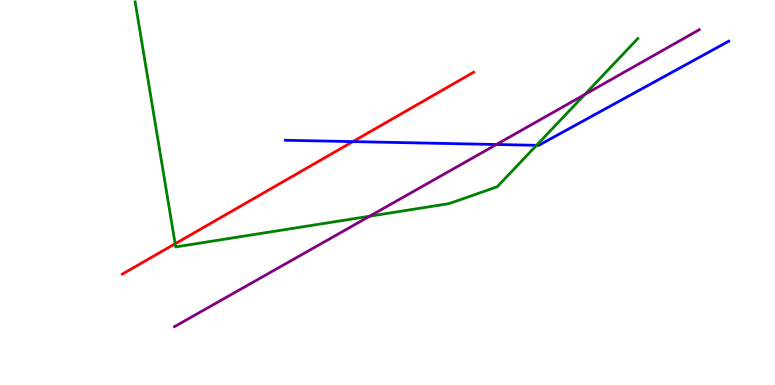[{'lines': ['blue', 'red'], 'intersections': [{'x': 4.55, 'y': 6.32}]}, {'lines': ['green', 'red'], 'intersections': [{'x': 2.26, 'y': 3.67}]}, {'lines': ['purple', 'red'], 'intersections': []}, {'lines': ['blue', 'green'], 'intersections': [{'x': 6.92, 'y': 6.23}]}, {'lines': ['blue', 'purple'], 'intersections': [{'x': 6.41, 'y': 6.25}]}, {'lines': ['green', 'purple'], 'intersections': [{'x': 4.77, 'y': 4.38}, {'x': 7.54, 'y': 7.54}]}]